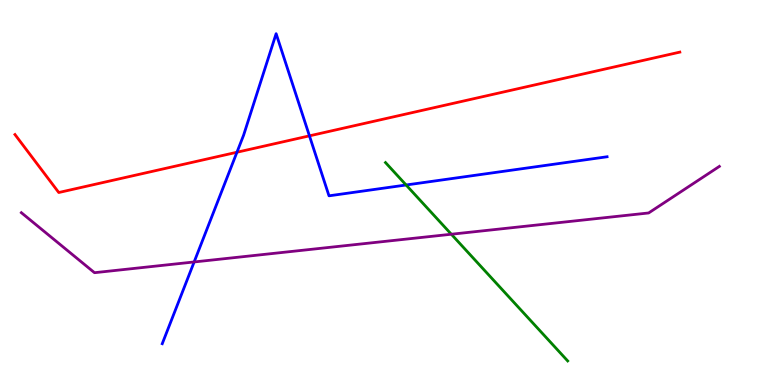[{'lines': ['blue', 'red'], 'intersections': [{'x': 3.06, 'y': 6.05}, {'x': 3.99, 'y': 6.47}]}, {'lines': ['green', 'red'], 'intersections': []}, {'lines': ['purple', 'red'], 'intersections': []}, {'lines': ['blue', 'green'], 'intersections': [{'x': 5.24, 'y': 5.19}]}, {'lines': ['blue', 'purple'], 'intersections': [{'x': 2.51, 'y': 3.2}]}, {'lines': ['green', 'purple'], 'intersections': [{'x': 5.82, 'y': 3.92}]}]